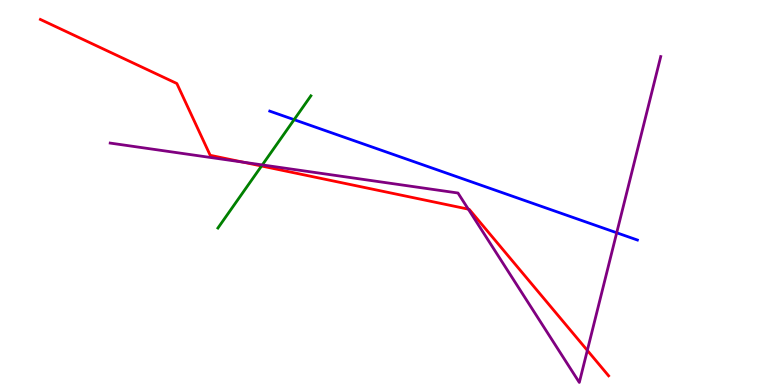[{'lines': ['blue', 'red'], 'intersections': []}, {'lines': ['green', 'red'], 'intersections': [{'x': 3.37, 'y': 5.69}]}, {'lines': ['purple', 'red'], 'intersections': [{'x': 3.14, 'y': 5.79}, {'x': 6.04, 'y': 4.57}, {'x': 7.58, 'y': 0.899}]}, {'lines': ['blue', 'green'], 'intersections': [{'x': 3.8, 'y': 6.89}]}, {'lines': ['blue', 'purple'], 'intersections': [{'x': 7.96, 'y': 3.95}]}, {'lines': ['green', 'purple'], 'intersections': [{'x': 3.38, 'y': 5.72}]}]